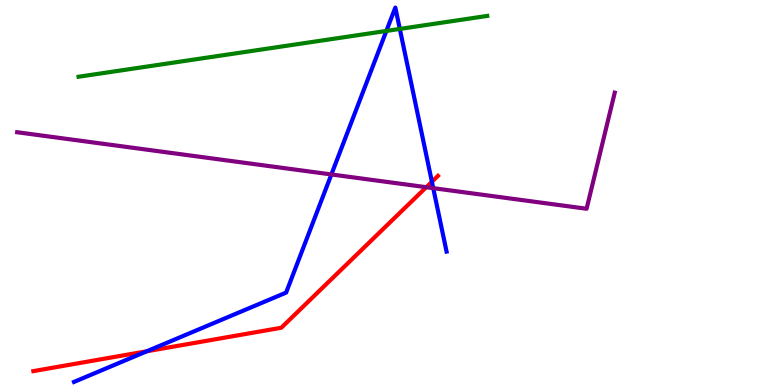[{'lines': ['blue', 'red'], 'intersections': [{'x': 1.89, 'y': 0.876}, {'x': 5.57, 'y': 5.28}]}, {'lines': ['green', 'red'], 'intersections': []}, {'lines': ['purple', 'red'], 'intersections': [{'x': 5.5, 'y': 5.14}]}, {'lines': ['blue', 'green'], 'intersections': [{'x': 4.99, 'y': 9.2}, {'x': 5.16, 'y': 9.25}]}, {'lines': ['blue', 'purple'], 'intersections': [{'x': 4.28, 'y': 5.47}, {'x': 5.59, 'y': 5.11}]}, {'lines': ['green', 'purple'], 'intersections': []}]